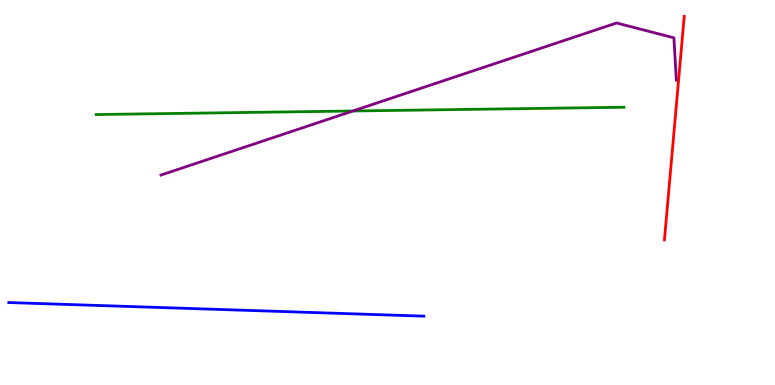[{'lines': ['blue', 'red'], 'intersections': []}, {'lines': ['green', 'red'], 'intersections': []}, {'lines': ['purple', 'red'], 'intersections': []}, {'lines': ['blue', 'green'], 'intersections': []}, {'lines': ['blue', 'purple'], 'intersections': []}, {'lines': ['green', 'purple'], 'intersections': [{'x': 4.55, 'y': 7.12}]}]